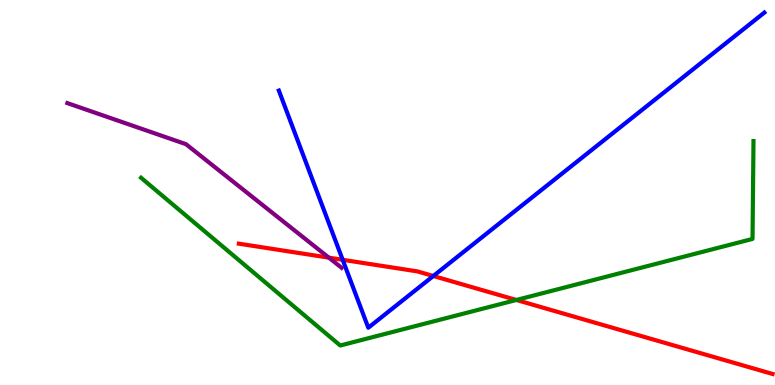[{'lines': ['blue', 'red'], 'intersections': [{'x': 4.42, 'y': 3.25}, {'x': 5.59, 'y': 2.83}]}, {'lines': ['green', 'red'], 'intersections': [{'x': 6.66, 'y': 2.21}]}, {'lines': ['purple', 'red'], 'intersections': [{'x': 4.24, 'y': 3.31}]}, {'lines': ['blue', 'green'], 'intersections': []}, {'lines': ['blue', 'purple'], 'intersections': []}, {'lines': ['green', 'purple'], 'intersections': []}]